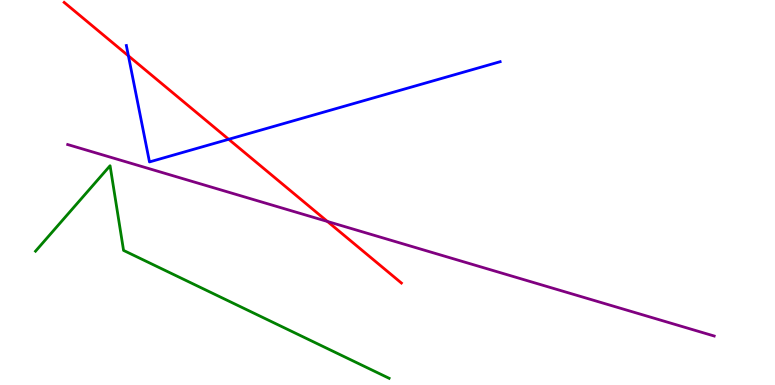[{'lines': ['blue', 'red'], 'intersections': [{'x': 1.66, 'y': 8.55}, {'x': 2.95, 'y': 6.38}]}, {'lines': ['green', 'red'], 'intersections': []}, {'lines': ['purple', 'red'], 'intersections': [{'x': 4.23, 'y': 4.25}]}, {'lines': ['blue', 'green'], 'intersections': []}, {'lines': ['blue', 'purple'], 'intersections': []}, {'lines': ['green', 'purple'], 'intersections': []}]